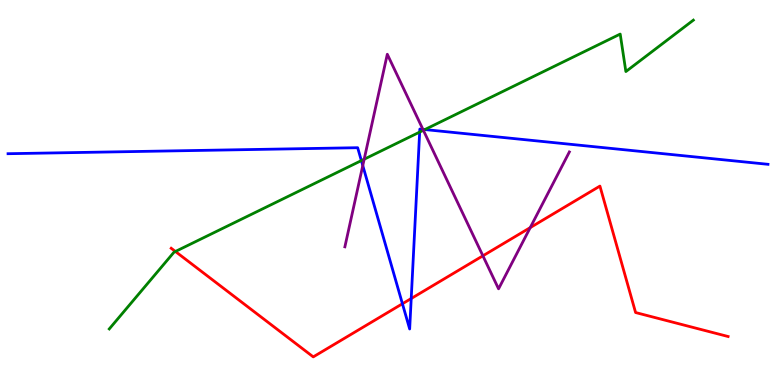[{'lines': ['blue', 'red'], 'intersections': [{'x': 5.19, 'y': 2.11}, {'x': 5.31, 'y': 2.25}]}, {'lines': ['green', 'red'], 'intersections': [{'x': 2.26, 'y': 3.47}]}, {'lines': ['purple', 'red'], 'intersections': [{'x': 6.23, 'y': 3.36}, {'x': 6.84, 'y': 4.09}]}, {'lines': ['blue', 'green'], 'intersections': [{'x': 4.66, 'y': 5.83}, {'x': 5.41, 'y': 6.57}, {'x': 5.48, 'y': 6.63}]}, {'lines': ['blue', 'purple'], 'intersections': [{'x': 4.68, 'y': 5.7}, {'x': 5.46, 'y': 6.64}]}, {'lines': ['green', 'purple'], 'intersections': [{'x': 4.7, 'y': 5.86}, {'x': 5.46, 'y': 6.62}]}]